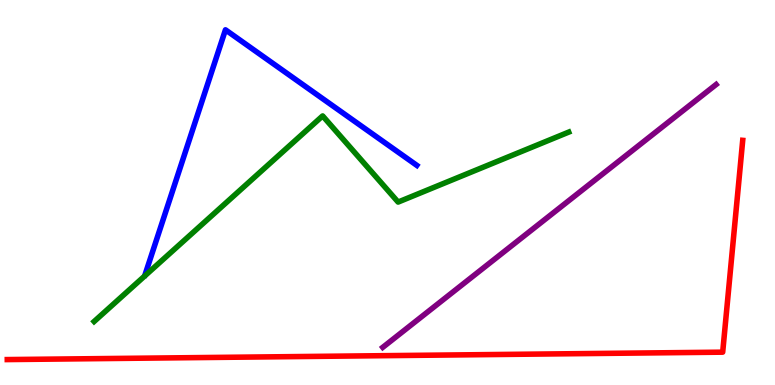[{'lines': ['blue', 'red'], 'intersections': []}, {'lines': ['green', 'red'], 'intersections': []}, {'lines': ['purple', 'red'], 'intersections': []}, {'lines': ['blue', 'green'], 'intersections': []}, {'lines': ['blue', 'purple'], 'intersections': []}, {'lines': ['green', 'purple'], 'intersections': []}]